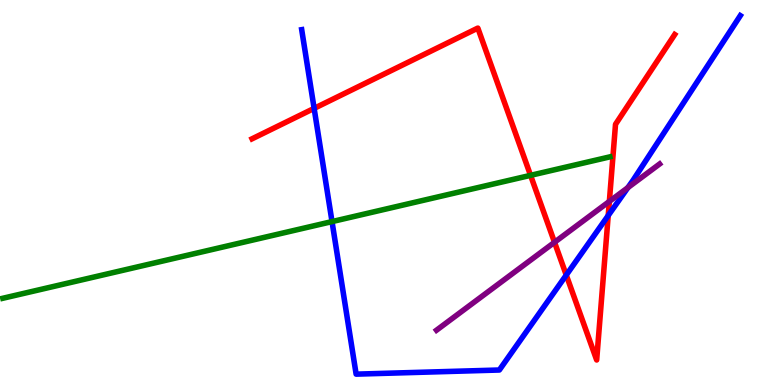[{'lines': ['blue', 'red'], 'intersections': [{'x': 4.05, 'y': 7.19}, {'x': 7.31, 'y': 2.86}, {'x': 7.85, 'y': 4.4}]}, {'lines': ['green', 'red'], 'intersections': [{'x': 6.85, 'y': 5.45}]}, {'lines': ['purple', 'red'], 'intersections': [{'x': 7.16, 'y': 3.71}, {'x': 7.86, 'y': 4.77}]}, {'lines': ['blue', 'green'], 'intersections': [{'x': 4.28, 'y': 4.24}]}, {'lines': ['blue', 'purple'], 'intersections': [{'x': 8.1, 'y': 5.13}]}, {'lines': ['green', 'purple'], 'intersections': []}]